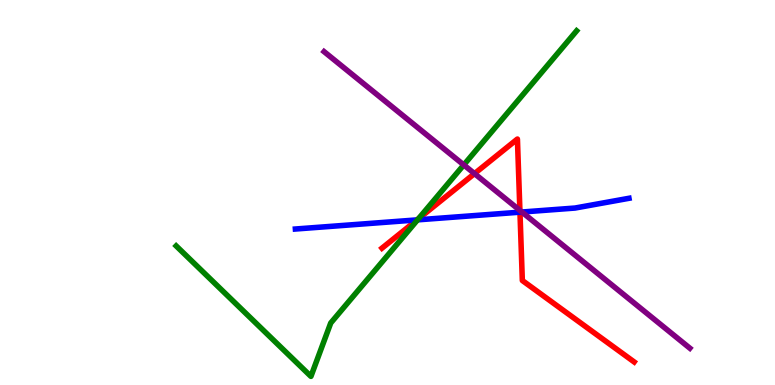[{'lines': ['blue', 'red'], 'intersections': [{'x': 5.38, 'y': 4.29}, {'x': 6.71, 'y': 4.49}]}, {'lines': ['green', 'red'], 'intersections': [{'x': 5.4, 'y': 4.32}]}, {'lines': ['purple', 'red'], 'intersections': [{'x': 6.12, 'y': 5.49}, {'x': 6.71, 'y': 4.53}]}, {'lines': ['blue', 'green'], 'intersections': [{'x': 5.39, 'y': 4.29}]}, {'lines': ['blue', 'purple'], 'intersections': [{'x': 6.73, 'y': 4.49}]}, {'lines': ['green', 'purple'], 'intersections': [{'x': 5.98, 'y': 5.72}]}]